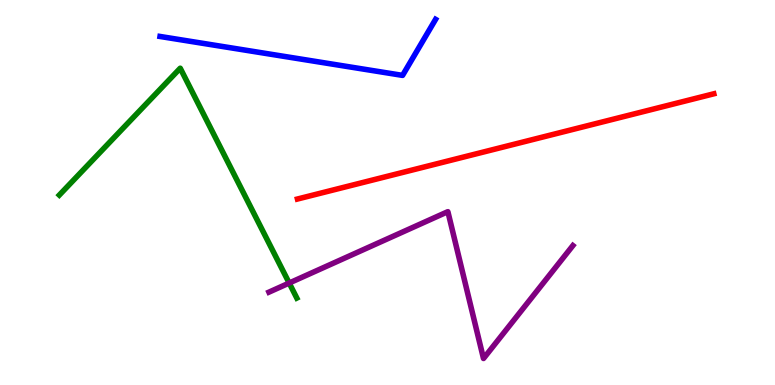[{'lines': ['blue', 'red'], 'intersections': []}, {'lines': ['green', 'red'], 'intersections': []}, {'lines': ['purple', 'red'], 'intersections': []}, {'lines': ['blue', 'green'], 'intersections': []}, {'lines': ['blue', 'purple'], 'intersections': []}, {'lines': ['green', 'purple'], 'intersections': [{'x': 3.73, 'y': 2.65}]}]